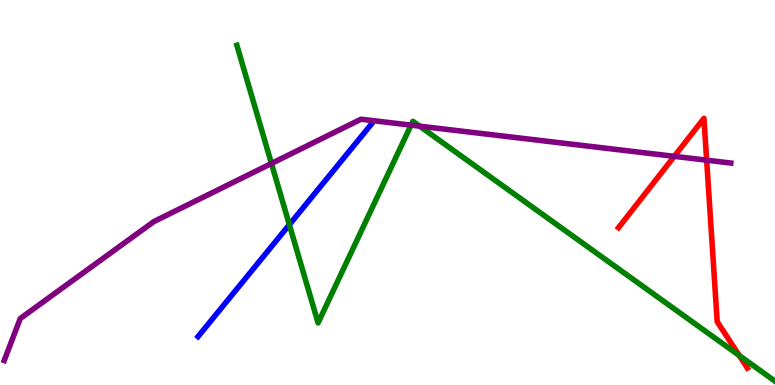[{'lines': ['blue', 'red'], 'intersections': []}, {'lines': ['green', 'red'], 'intersections': [{'x': 9.54, 'y': 0.766}]}, {'lines': ['purple', 'red'], 'intersections': [{'x': 8.7, 'y': 5.94}, {'x': 9.12, 'y': 5.84}]}, {'lines': ['blue', 'green'], 'intersections': [{'x': 3.73, 'y': 4.16}]}, {'lines': ['blue', 'purple'], 'intersections': []}, {'lines': ['green', 'purple'], 'intersections': [{'x': 3.5, 'y': 5.75}, {'x': 5.3, 'y': 6.75}, {'x': 5.41, 'y': 6.72}]}]